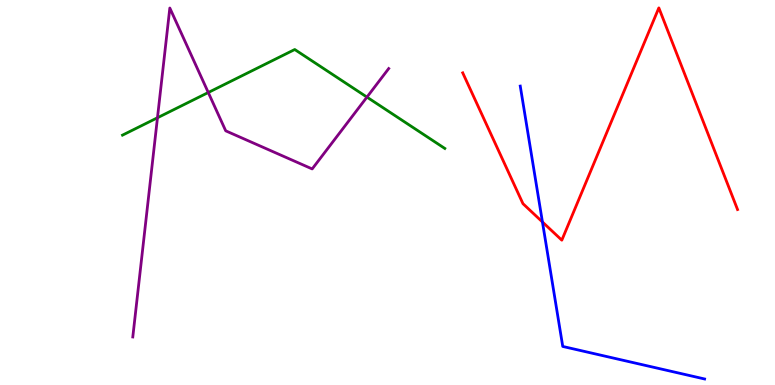[{'lines': ['blue', 'red'], 'intersections': [{'x': 7.0, 'y': 4.23}]}, {'lines': ['green', 'red'], 'intersections': []}, {'lines': ['purple', 'red'], 'intersections': []}, {'lines': ['blue', 'green'], 'intersections': []}, {'lines': ['blue', 'purple'], 'intersections': []}, {'lines': ['green', 'purple'], 'intersections': [{'x': 2.03, 'y': 6.94}, {'x': 2.69, 'y': 7.6}, {'x': 4.73, 'y': 7.48}]}]